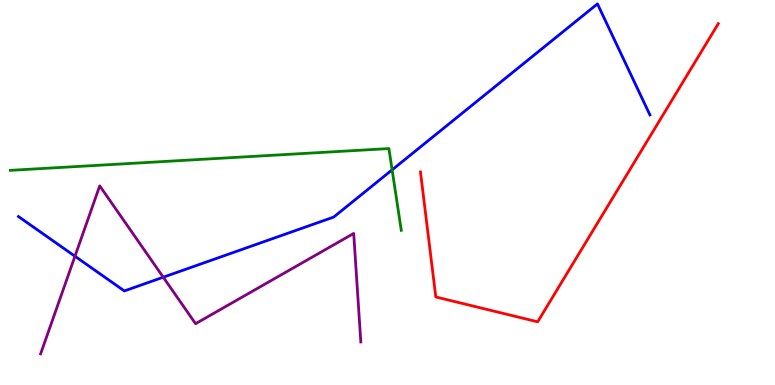[{'lines': ['blue', 'red'], 'intersections': []}, {'lines': ['green', 'red'], 'intersections': []}, {'lines': ['purple', 'red'], 'intersections': []}, {'lines': ['blue', 'green'], 'intersections': [{'x': 5.06, 'y': 5.59}]}, {'lines': ['blue', 'purple'], 'intersections': [{'x': 0.967, 'y': 3.34}, {'x': 2.11, 'y': 2.8}]}, {'lines': ['green', 'purple'], 'intersections': []}]